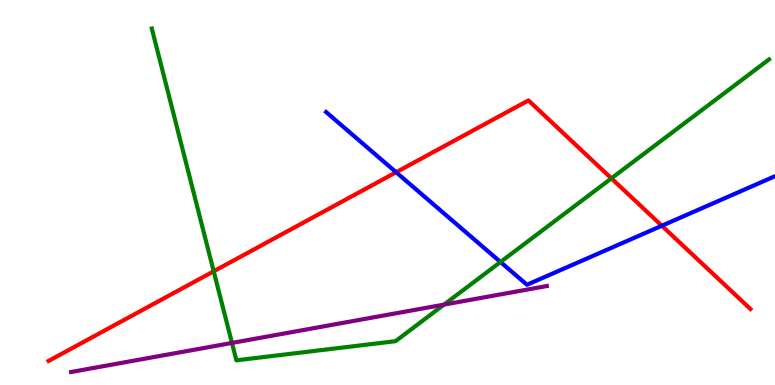[{'lines': ['blue', 'red'], 'intersections': [{'x': 5.11, 'y': 5.53}, {'x': 8.54, 'y': 4.14}]}, {'lines': ['green', 'red'], 'intersections': [{'x': 2.76, 'y': 2.95}, {'x': 7.89, 'y': 5.37}]}, {'lines': ['purple', 'red'], 'intersections': []}, {'lines': ['blue', 'green'], 'intersections': [{'x': 6.46, 'y': 3.19}]}, {'lines': ['blue', 'purple'], 'intersections': []}, {'lines': ['green', 'purple'], 'intersections': [{'x': 2.99, 'y': 1.09}, {'x': 5.73, 'y': 2.09}]}]